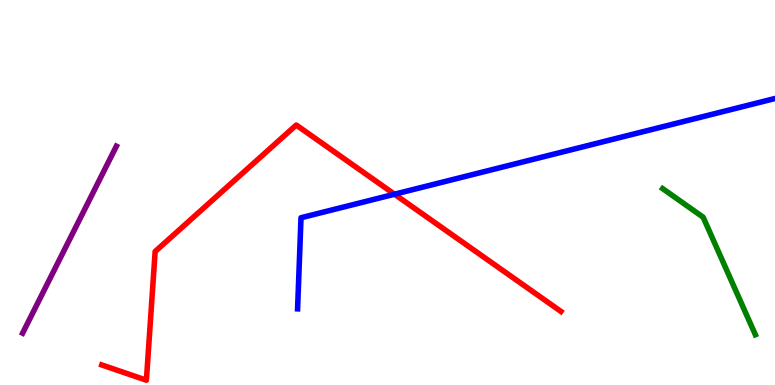[{'lines': ['blue', 'red'], 'intersections': [{'x': 5.09, 'y': 4.96}]}, {'lines': ['green', 'red'], 'intersections': []}, {'lines': ['purple', 'red'], 'intersections': []}, {'lines': ['blue', 'green'], 'intersections': []}, {'lines': ['blue', 'purple'], 'intersections': []}, {'lines': ['green', 'purple'], 'intersections': []}]